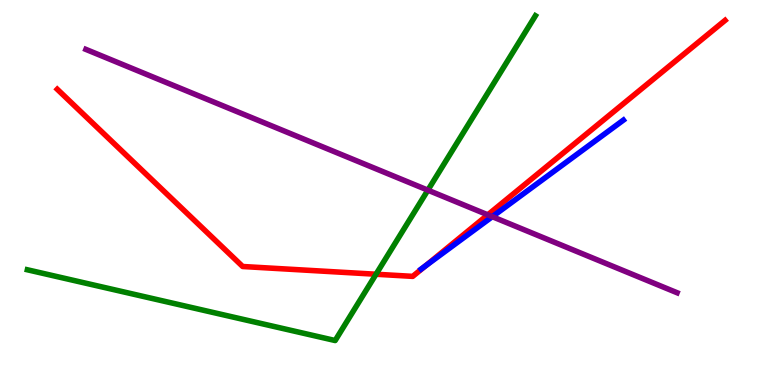[{'lines': ['blue', 'red'], 'intersections': [{'x': 5.49, 'y': 3.09}]}, {'lines': ['green', 'red'], 'intersections': [{'x': 4.85, 'y': 2.88}]}, {'lines': ['purple', 'red'], 'intersections': [{'x': 6.29, 'y': 4.42}]}, {'lines': ['blue', 'green'], 'intersections': []}, {'lines': ['blue', 'purple'], 'intersections': [{'x': 6.35, 'y': 4.37}]}, {'lines': ['green', 'purple'], 'intersections': [{'x': 5.52, 'y': 5.06}]}]